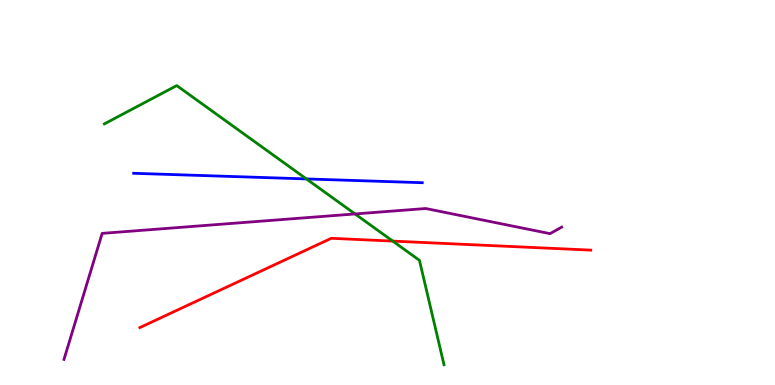[{'lines': ['blue', 'red'], 'intersections': []}, {'lines': ['green', 'red'], 'intersections': [{'x': 5.07, 'y': 3.74}]}, {'lines': ['purple', 'red'], 'intersections': []}, {'lines': ['blue', 'green'], 'intersections': [{'x': 3.95, 'y': 5.35}]}, {'lines': ['blue', 'purple'], 'intersections': []}, {'lines': ['green', 'purple'], 'intersections': [{'x': 4.58, 'y': 4.44}]}]